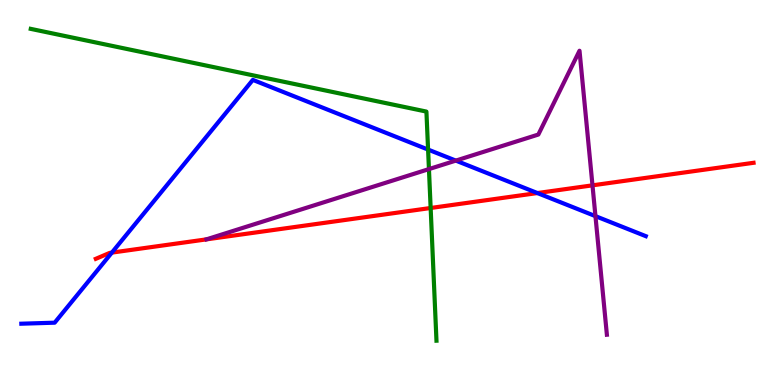[{'lines': ['blue', 'red'], 'intersections': [{'x': 1.44, 'y': 3.44}, {'x': 6.93, 'y': 4.99}]}, {'lines': ['green', 'red'], 'intersections': [{'x': 5.56, 'y': 4.6}]}, {'lines': ['purple', 'red'], 'intersections': [{'x': 7.64, 'y': 5.19}]}, {'lines': ['blue', 'green'], 'intersections': [{'x': 5.52, 'y': 6.11}]}, {'lines': ['blue', 'purple'], 'intersections': [{'x': 5.88, 'y': 5.83}, {'x': 7.68, 'y': 4.39}]}, {'lines': ['green', 'purple'], 'intersections': [{'x': 5.53, 'y': 5.61}]}]